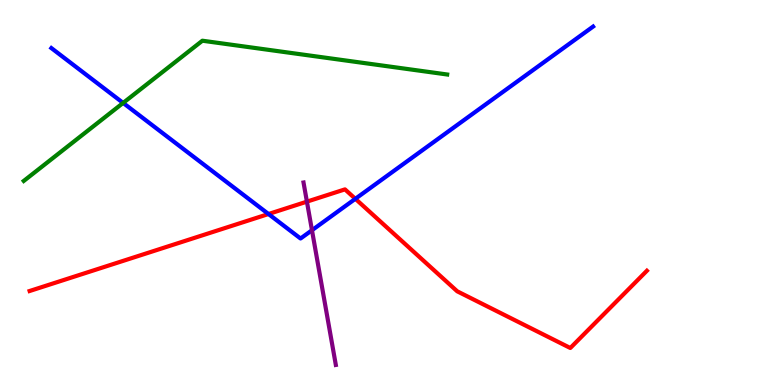[{'lines': ['blue', 'red'], 'intersections': [{'x': 3.46, 'y': 4.44}, {'x': 4.59, 'y': 4.84}]}, {'lines': ['green', 'red'], 'intersections': []}, {'lines': ['purple', 'red'], 'intersections': [{'x': 3.96, 'y': 4.76}]}, {'lines': ['blue', 'green'], 'intersections': [{'x': 1.59, 'y': 7.33}]}, {'lines': ['blue', 'purple'], 'intersections': [{'x': 4.03, 'y': 4.02}]}, {'lines': ['green', 'purple'], 'intersections': []}]